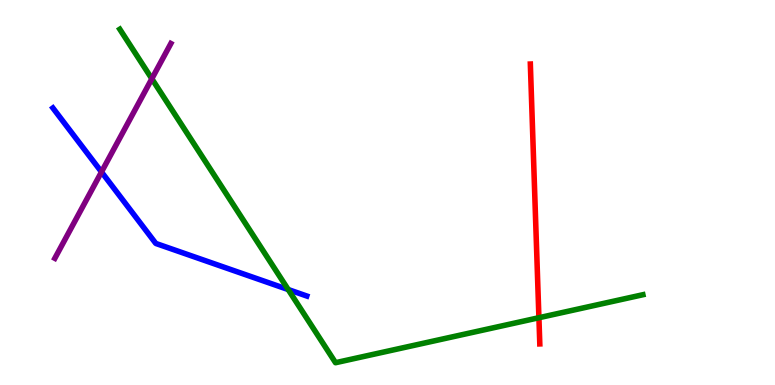[{'lines': ['blue', 'red'], 'intersections': []}, {'lines': ['green', 'red'], 'intersections': [{'x': 6.95, 'y': 1.75}]}, {'lines': ['purple', 'red'], 'intersections': []}, {'lines': ['blue', 'green'], 'intersections': [{'x': 3.72, 'y': 2.48}]}, {'lines': ['blue', 'purple'], 'intersections': [{'x': 1.31, 'y': 5.53}]}, {'lines': ['green', 'purple'], 'intersections': [{'x': 1.96, 'y': 7.95}]}]